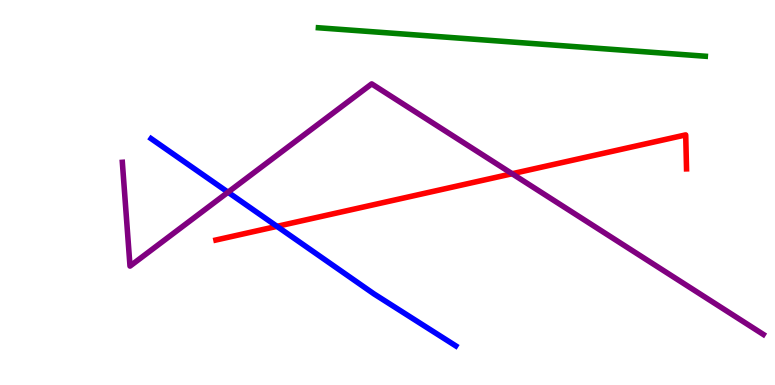[{'lines': ['blue', 'red'], 'intersections': [{'x': 3.57, 'y': 4.12}]}, {'lines': ['green', 'red'], 'intersections': []}, {'lines': ['purple', 'red'], 'intersections': [{'x': 6.61, 'y': 5.49}]}, {'lines': ['blue', 'green'], 'intersections': []}, {'lines': ['blue', 'purple'], 'intersections': [{'x': 2.94, 'y': 5.01}]}, {'lines': ['green', 'purple'], 'intersections': []}]